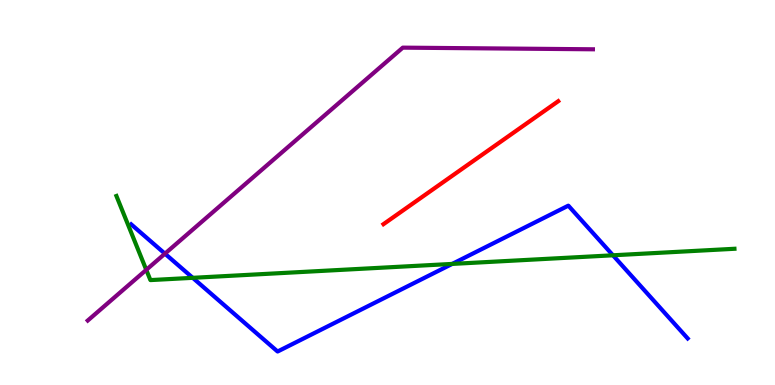[{'lines': ['blue', 'red'], 'intersections': []}, {'lines': ['green', 'red'], 'intersections': []}, {'lines': ['purple', 'red'], 'intersections': []}, {'lines': ['blue', 'green'], 'intersections': [{'x': 2.49, 'y': 2.78}, {'x': 5.83, 'y': 3.15}, {'x': 7.91, 'y': 3.37}]}, {'lines': ['blue', 'purple'], 'intersections': [{'x': 2.13, 'y': 3.41}]}, {'lines': ['green', 'purple'], 'intersections': [{'x': 1.89, 'y': 2.99}]}]